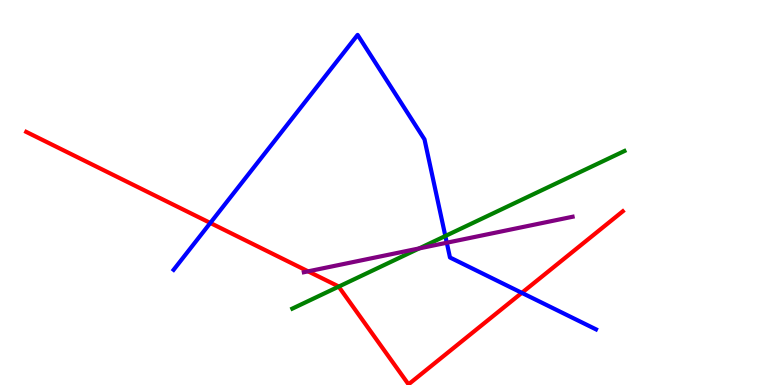[{'lines': ['blue', 'red'], 'intersections': [{'x': 2.71, 'y': 4.21}, {'x': 6.73, 'y': 2.39}]}, {'lines': ['green', 'red'], 'intersections': [{'x': 4.37, 'y': 2.56}]}, {'lines': ['purple', 'red'], 'intersections': [{'x': 3.98, 'y': 2.95}]}, {'lines': ['blue', 'green'], 'intersections': [{'x': 5.75, 'y': 3.87}]}, {'lines': ['blue', 'purple'], 'intersections': [{'x': 5.76, 'y': 3.7}]}, {'lines': ['green', 'purple'], 'intersections': [{'x': 5.41, 'y': 3.55}]}]